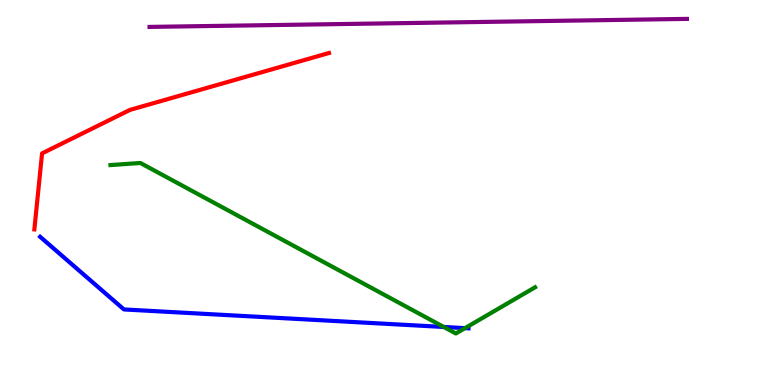[{'lines': ['blue', 'red'], 'intersections': []}, {'lines': ['green', 'red'], 'intersections': []}, {'lines': ['purple', 'red'], 'intersections': []}, {'lines': ['blue', 'green'], 'intersections': [{'x': 5.73, 'y': 1.51}, {'x': 6.0, 'y': 1.48}]}, {'lines': ['blue', 'purple'], 'intersections': []}, {'lines': ['green', 'purple'], 'intersections': []}]